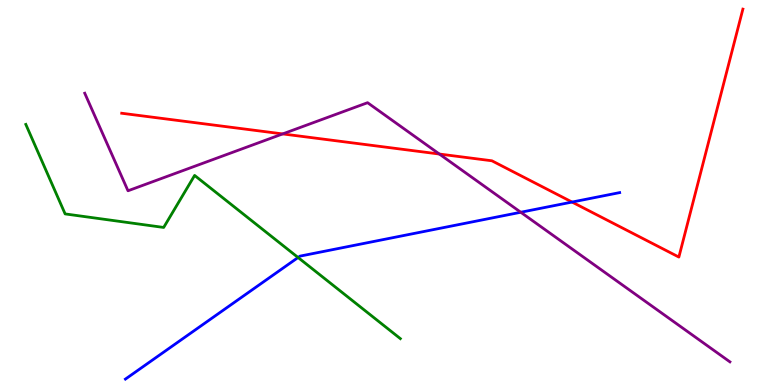[{'lines': ['blue', 'red'], 'intersections': [{'x': 7.38, 'y': 4.75}]}, {'lines': ['green', 'red'], 'intersections': []}, {'lines': ['purple', 'red'], 'intersections': [{'x': 3.65, 'y': 6.52}, {'x': 5.67, 'y': 6.0}]}, {'lines': ['blue', 'green'], 'intersections': [{'x': 3.85, 'y': 3.31}]}, {'lines': ['blue', 'purple'], 'intersections': [{'x': 6.72, 'y': 4.49}]}, {'lines': ['green', 'purple'], 'intersections': []}]